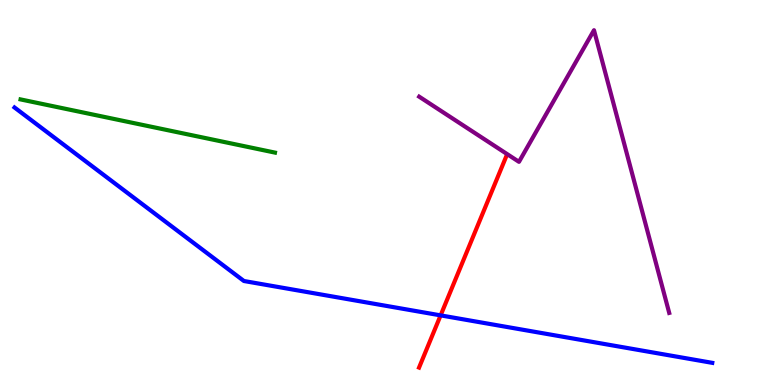[{'lines': ['blue', 'red'], 'intersections': [{'x': 5.69, 'y': 1.81}]}, {'lines': ['green', 'red'], 'intersections': []}, {'lines': ['purple', 'red'], 'intersections': []}, {'lines': ['blue', 'green'], 'intersections': []}, {'lines': ['blue', 'purple'], 'intersections': []}, {'lines': ['green', 'purple'], 'intersections': []}]